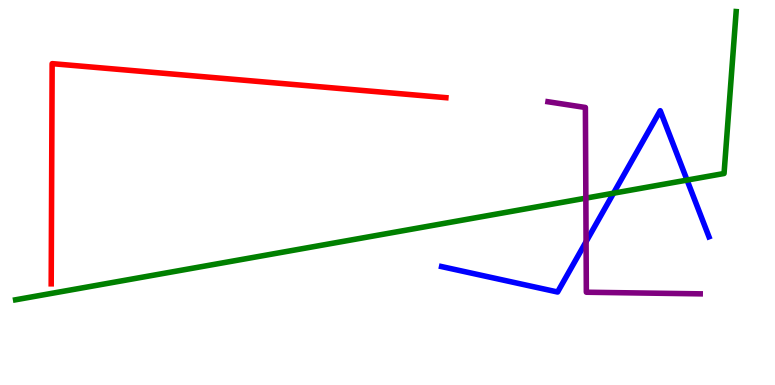[{'lines': ['blue', 'red'], 'intersections': []}, {'lines': ['green', 'red'], 'intersections': []}, {'lines': ['purple', 'red'], 'intersections': []}, {'lines': ['blue', 'green'], 'intersections': [{'x': 7.92, 'y': 4.98}, {'x': 8.87, 'y': 5.32}]}, {'lines': ['blue', 'purple'], 'intersections': [{'x': 7.56, 'y': 3.72}]}, {'lines': ['green', 'purple'], 'intersections': [{'x': 7.56, 'y': 4.85}]}]